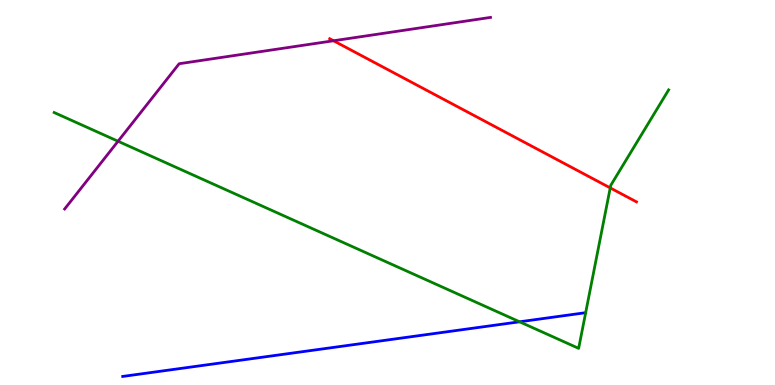[{'lines': ['blue', 'red'], 'intersections': []}, {'lines': ['green', 'red'], 'intersections': [{'x': 7.87, 'y': 5.12}]}, {'lines': ['purple', 'red'], 'intersections': [{'x': 4.3, 'y': 8.94}]}, {'lines': ['blue', 'green'], 'intersections': [{'x': 6.7, 'y': 1.64}]}, {'lines': ['blue', 'purple'], 'intersections': []}, {'lines': ['green', 'purple'], 'intersections': [{'x': 1.52, 'y': 6.33}]}]